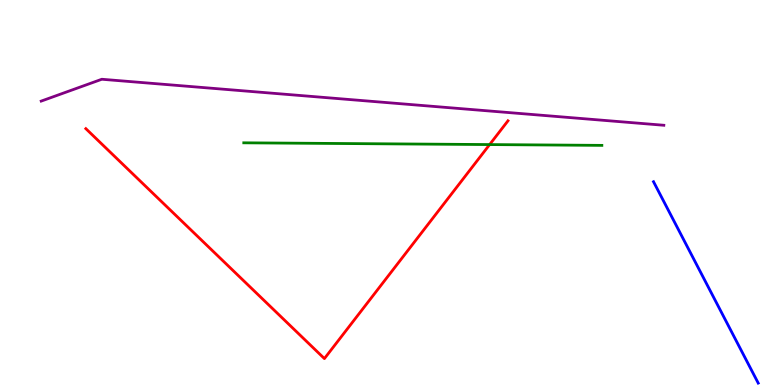[{'lines': ['blue', 'red'], 'intersections': []}, {'lines': ['green', 'red'], 'intersections': [{'x': 6.32, 'y': 6.24}]}, {'lines': ['purple', 'red'], 'intersections': []}, {'lines': ['blue', 'green'], 'intersections': []}, {'lines': ['blue', 'purple'], 'intersections': []}, {'lines': ['green', 'purple'], 'intersections': []}]